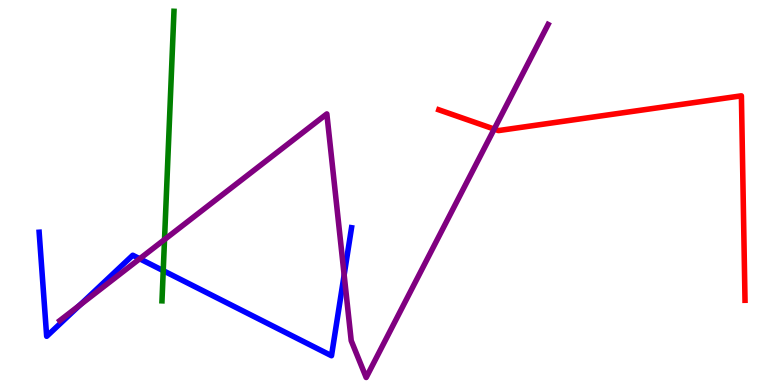[{'lines': ['blue', 'red'], 'intersections': []}, {'lines': ['green', 'red'], 'intersections': []}, {'lines': ['purple', 'red'], 'intersections': [{'x': 6.38, 'y': 6.65}]}, {'lines': ['blue', 'green'], 'intersections': [{'x': 2.11, 'y': 2.97}]}, {'lines': ['blue', 'purple'], 'intersections': [{'x': 1.03, 'y': 2.07}, {'x': 1.8, 'y': 3.28}, {'x': 4.44, 'y': 2.86}]}, {'lines': ['green', 'purple'], 'intersections': [{'x': 2.12, 'y': 3.78}]}]